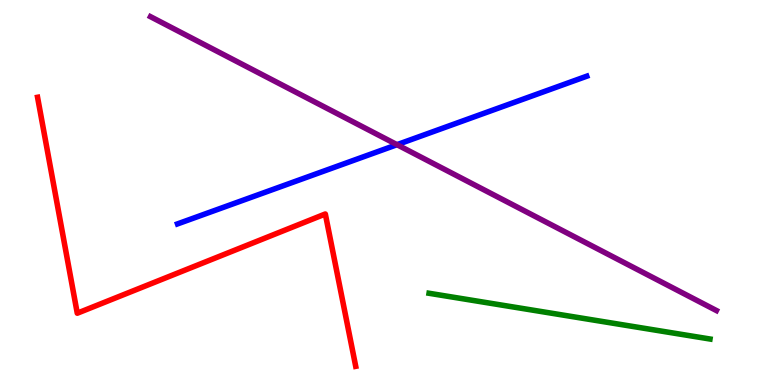[{'lines': ['blue', 'red'], 'intersections': []}, {'lines': ['green', 'red'], 'intersections': []}, {'lines': ['purple', 'red'], 'intersections': []}, {'lines': ['blue', 'green'], 'intersections': []}, {'lines': ['blue', 'purple'], 'intersections': [{'x': 5.12, 'y': 6.24}]}, {'lines': ['green', 'purple'], 'intersections': []}]